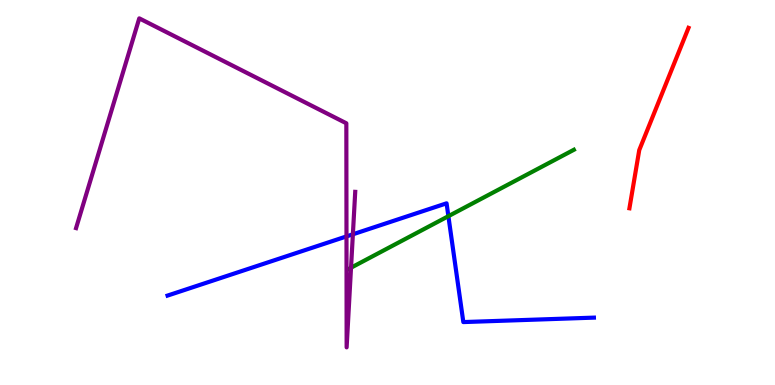[{'lines': ['blue', 'red'], 'intersections': []}, {'lines': ['green', 'red'], 'intersections': []}, {'lines': ['purple', 'red'], 'intersections': []}, {'lines': ['blue', 'green'], 'intersections': [{'x': 5.79, 'y': 4.38}]}, {'lines': ['blue', 'purple'], 'intersections': [{'x': 4.47, 'y': 3.86}, {'x': 4.55, 'y': 3.91}]}, {'lines': ['green', 'purple'], 'intersections': [{'x': 4.53, 'y': 3.05}]}]